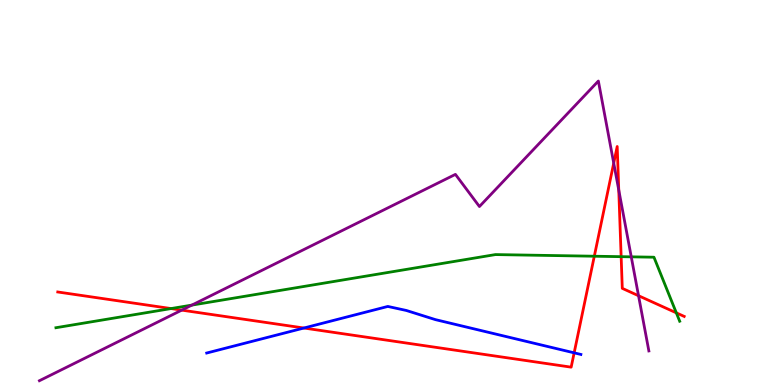[{'lines': ['blue', 'red'], 'intersections': [{'x': 3.92, 'y': 1.48}, {'x': 7.41, 'y': 0.835}]}, {'lines': ['green', 'red'], 'intersections': [{'x': 2.21, 'y': 1.99}, {'x': 7.67, 'y': 3.34}, {'x': 8.01, 'y': 3.33}, {'x': 8.73, 'y': 1.87}]}, {'lines': ['purple', 'red'], 'intersections': [{'x': 2.34, 'y': 1.94}, {'x': 7.92, 'y': 5.76}, {'x': 7.98, 'y': 5.06}, {'x': 8.24, 'y': 2.32}]}, {'lines': ['blue', 'green'], 'intersections': []}, {'lines': ['blue', 'purple'], 'intersections': []}, {'lines': ['green', 'purple'], 'intersections': [{'x': 2.48, 'y': 2.08}, {'x': 8.15, 'y': 3.33}]}]